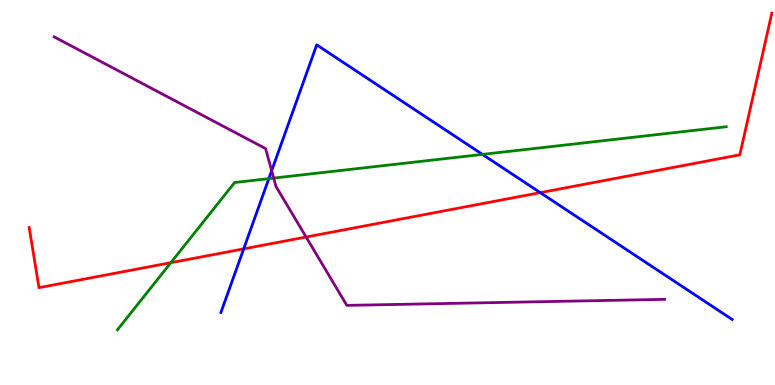[{'lines': ['blue', 'red'], 'intersections': [{'x': 3.14, 'y': 3.54}, {'x': 6.97, 'y': 5.0}]}, {'lines': ['green', 'red'], 'intersections': [{'x': 2.2, 'y': 3.18}]}, {'lines': ['purple', 'red'], 'intersections': [{'x': 3.95, 'y': 3.84}]}, {'lines': ['blue', 'green'], 'intersections': [{'x': 3.47, 'y': 5.36}, {'x': 6.23, 'y': 5.99}]}, {'lines': ['blue', 'purple'], 'intersections': [{'x': 3.51, 'y': 5.57}]}, {'lines': ['green', 'purple'], 'intersections': [{'x': 3.53, 'y': 5.37}]}]